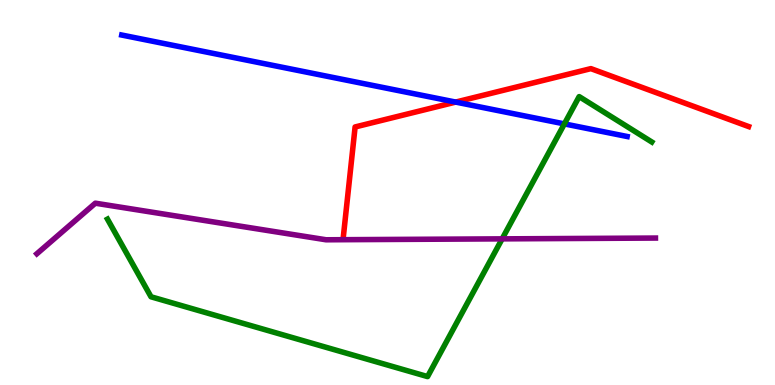[{'lines': ['blue', 'red'], 'intersections': [{'x': 5.88, 'y': 7.35}]}, {'lines': ['green', 'red'], 'intersections': []}, {'lines': ['purple', 'red'], 'intersections': []}, {'lines': ['blue', 'green'], 'intersections': [{'x': 7.28, 'y': 6.78}]}, {'lines': ['blue', 'purple'], 'intersections': []}, {'lines': ['green', 'purple'], 'intersections': [{'x': 6.48, 'y': 3.8}]}]